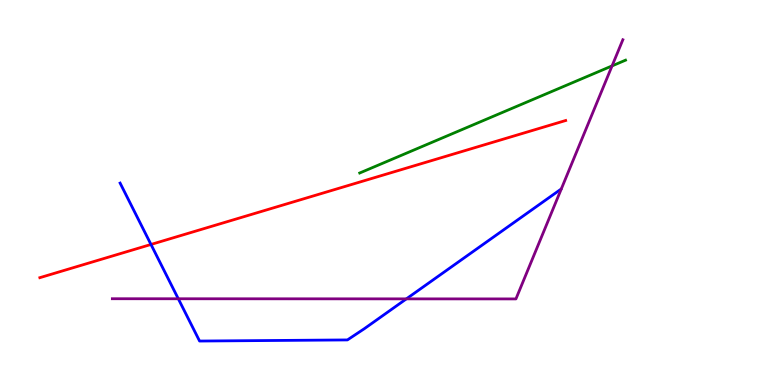[{'lines': ['blue', 'red'], 'intersections': [{'x': 1.95, 'y': 3.65}]}, {'lines': ['green', 'red'], 'intersections': []}, {'lines': ['purple', 'red'], 'intersections': []}, {'lines': ['blue', 'green'], 'intersections': []}, {'lines': ['blue', 'purple'], 'intersections': [{'x': 2.3, 'y': 2.24}, {'x': 5.24, 'y': 2.24}]}, {'lines': ['green', 'purple'], 'intersections': [{'x': 7.9, 'y': 8.29}]}]